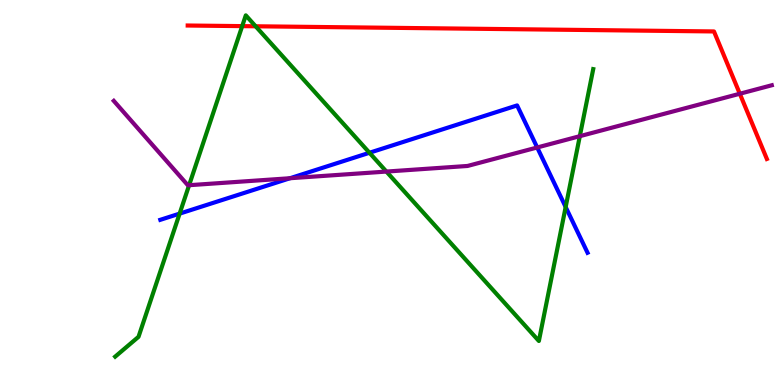[{'lines': ['blue', 'red'], 'intersections': []}, {'lines': ['green', 'red'], 'intersections': [{'x': 3.13, 'y': 9.32}, {'x': 3.3, 'y': 9.32}]}, {'lines': ['purple', 'red'], 'intersections': [{'x': 9.55, 'y': 7.57}]}, {'lines': ['blue', 'green'], 'intersections': [{'x': 2.32, 'y': 4.45}, {'x': 4.77, 'y': 6.03}, {'x': 7.3, 'y': 4.62}]}, {'lines': ['blue', 'purple'], 'intersections': [{'x': 3.74, 'y': 5.37}, {'x': 6.93, 'y': 6.17}]}, {'lines': ['green', 'purple'], 'intersections': [{'x': 2.44, 'y': 5.19}, {'x': 4.99, 'y': 5.54}, {'x': 7.48, 'y': 6.46}]}]